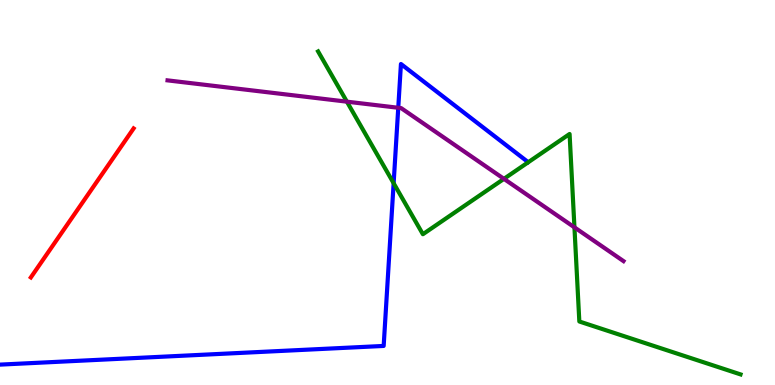[{'lines': ['blue', 'red'], 'intersections': []}, {'lines': ['green', 'red'], 'intersections': []}, {'lines': ['purple', 'red'], 'intersections': []}, {'lines': ['blue', 'green'], 'intersections': [{'x': 5.08, 'y': 5.24}]}, {'lines': ['blue', 'purple'], 'intersections': [{'x': 5.14, 'y': 7.2}]}, {'lines': ['green', 'purple'], 'intersections': [{'x': 4.48, 'y': 7.36}, {'x': 6.5, 'y': 5.35}, {'x': 7.41, 'y': 4.09}]}]